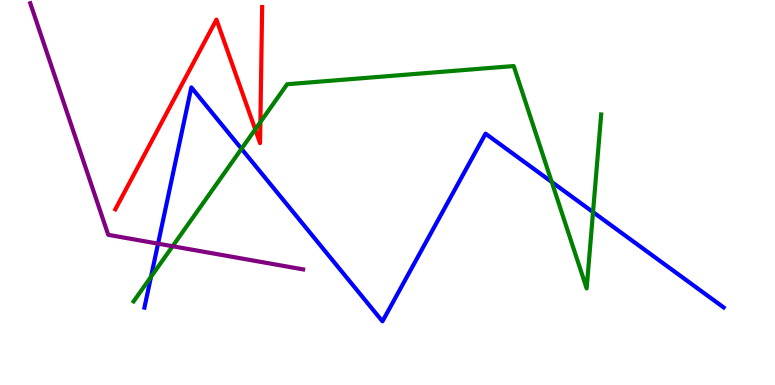[{'lines': ['blue', 'red'], 'intersections': []}, {'lines': ['green', 'red'], 'intersections': [{'x': 3.29, 'y': 6.64}, {'x': 3.36, 'y': 6.83}]}, {'lines': ['purple', 'red'], 'intersections': []}, {'lines': ['blue', 'green'], 'intersections': [{'x': 1.95, 'y': 2.81}, {'x': 3.12, 'y': 6.13}, {'x': 7.12, 'y': 5.27}, {'x': 7.65, 'y': 4.49}]}, {'lines': ['blue', 'purple'], 'intersections': [{'x': 2.04, 'y': 3.67}]}, {'lines': ['green', 'purple'], 'intersections': [{'x': 2.23, 'y': 3.6}]}]